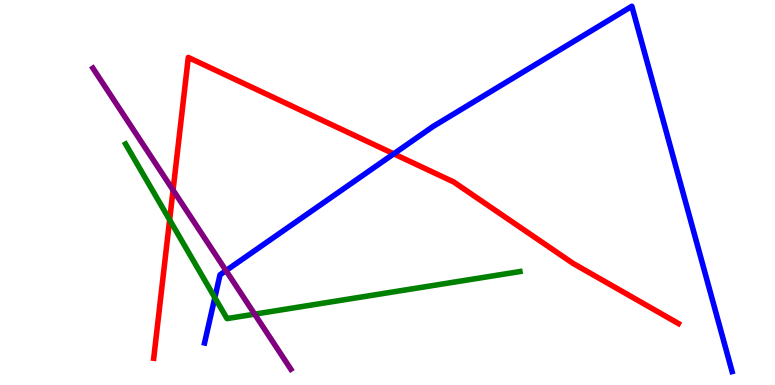[{'lines': ['blue', 'red'], 'intersections': [{'x': 5.08, 'y': 6.0}]}, {'lines': ['green', 'red'], 'intersections': [{'x': 2.19, 'y': 4.29}]}, {'lines': ['purple', 'red'], 'intersections': [{'x': 2.23, 'y': 5.06}]}, {'lines': ['blue', 'green'], 'intersections': [{'x': 2.77, 'y': 2.27}]}, {'lines': ['blue', 'purple'], 'intersections': [{'x': 2.92, 'y': 2.97}]}, {'lines': ['green', 'purple'], 'intersections': [{'x': 3.29, 'y': 1.84}]}]